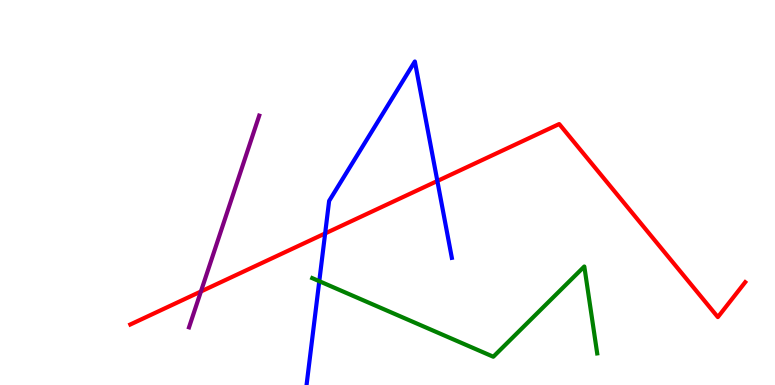[{'lines': ['blue', 'red'], 'intersections': [{'x': 4.2, 'y': 3.94}, {'x': 5.64, 'y': 5.3}]}, {'lines': ['green', 'red'], 'intersections': []}, {'lines': ['purple', 'red'], 'intersections': [{'x': 2.59, 'y': 2.43}]}, {'lines': ['blue', 'green'], 'intersections': [{'x': 4.12, 'y': 2.7}]}, {'lines': ['blue', 'purple'], 'intersections': []}, {'lines': ['green', 'purple'], 'intersections': []}]